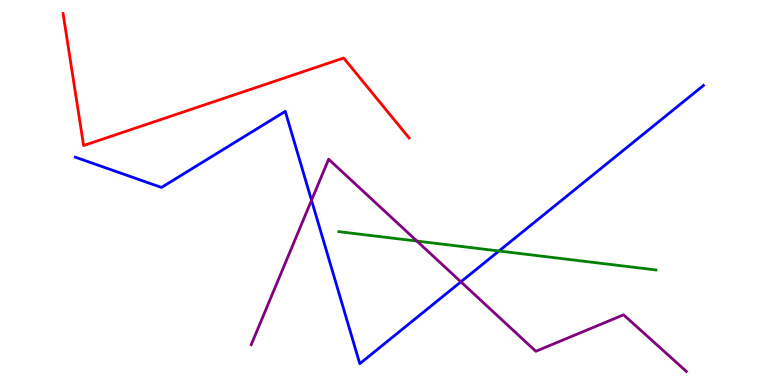[{'lines': ['blue', 'red'], 'intersections': []}, {'lines': ['green', 'red'], 'intersections': []}, {'lines': ['purple', 'red'], 'intersections': []}, {'lines': ['blue', 'green'], 'intersections': [{'x': 6.44, 'y': 3.48}]}, {'lines': ['blue', 'purple'], 'intersections': [{'x': 4.02, 'y': 4.8}, {'x': 5.95, 'y': 2.68}]}, {'lines': ['green', 'purple'], 'intersections': [{'x': 5.38, 'y': 3.74}]}]